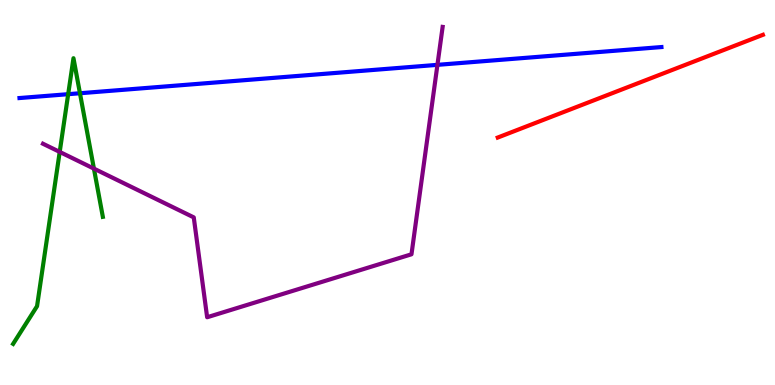[{'lines': ['blue', 'red'], 'intersections': []}, {'lines': ['green', 'red'], 'intersections': []}, {'lines': ['purple', 'red'], 'intersections': []}, {'lines': ['blue', 'green'], 'intersections': [{'x': 0.88, 'y': 7.55}, {'x': 1.03, 'y': 7.58}]}, {'lines': ['blue', 'purple'], 'intersections': [{'x': 5.64, 'y': 8.32}]}, {'lines': ['green', 'purple'], 'intersections': [{'x': 0.77, 'y': 6.05}, {'x': 1.21, 'y': 5.62}]}]